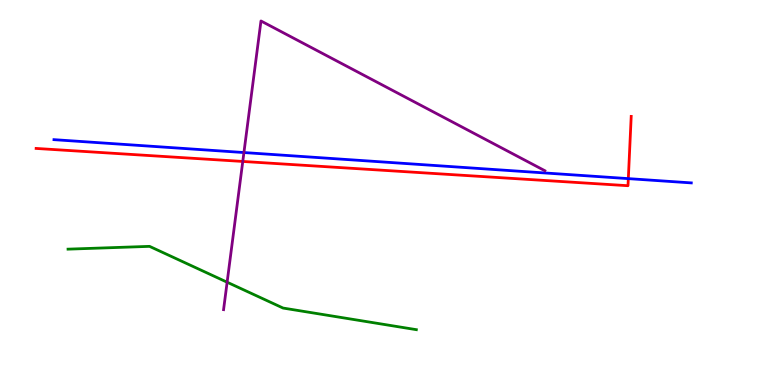[{'lines': ['blue', 'red'], 'intersections': [{'x': 8.11, 'y': 5.36}]}, {'lines': ['green', 'red'], 'intersections': []}, {'lines': ['purple', 'red'], 'intersections': [{'x': 3.13, 'y': 5.81}]}, {'lines': ['blue', 'green'], 'intersections': []}, {'lines': ['blue', 'purple'], 'intersections': [{'x': 3.15, 'y': 6.04}]}, {'lines': ['green', 'purple'], 'intersections': [{'x': 2.93, 'y': 2.67}]}]